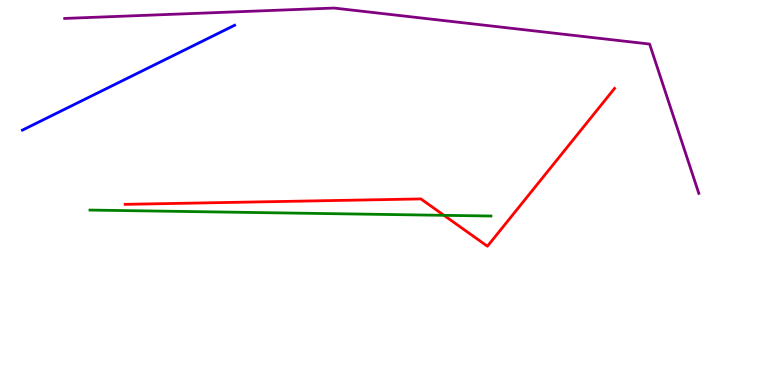[{'lines': ['blue', 'red'], 'intersections': []}, {'lines': ['green', 'red'], 'intersections': [{'x': 5.73, 'y': 4.41}]}, {'lines': ['purple', 'red'], 'intersections': []}, {'lines': ['blue', 'green'], 'intersections': []}, {'lines': ['blue', 'purple'], 'intersections': []}, {'lines': ['green', 'purple'], 'intersections': []}]